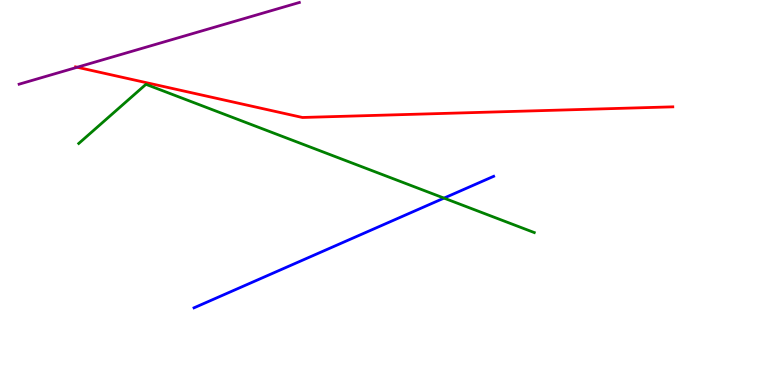[{'lines': ['blue', 'red'], 'intersections': []}, {'lines': ['green', 'red'], 'intersections': []}, {'lines': ['purple', 'red'], 'intersections': [{'x': 0.996, 'y': 8.25}]}, {'lines': ['blue', 'green'], 'intersections': [{'x': 5.73, 'y': 4.85}]}, {'lines': ['blue', 'purple'], 'intersections': []}, {'lines': ['green', 'purple'], 'intersections': []}]